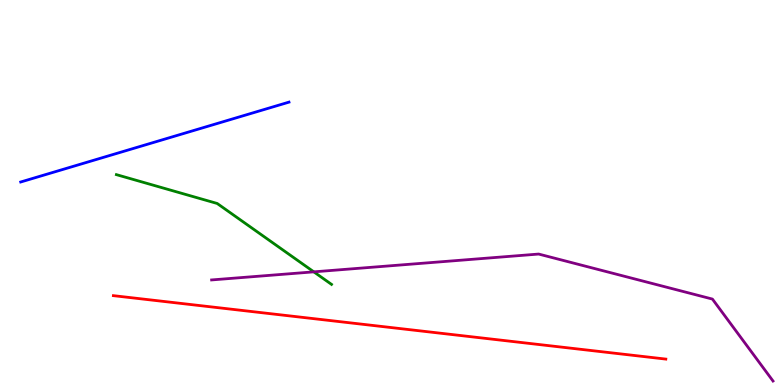[{'lines': ['blue', 'red'], 'intersections': []}, {'lines': ['green', 'red'], 'intersections': []}, {'lines': ['purple', 'red'], 'intersections': []}, {'lines': ['blue', 'green'], 'intersections': []}, {'lines': ['blue', 'purple'], 'intersections': []}, {'lines': ['green', 'purple'], 'intersections': [{'x': 4.05, 'y': 2.94}]}]